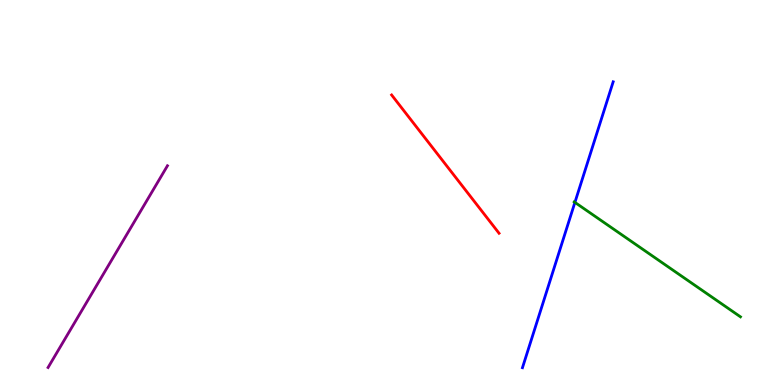[{'lines': ['blue', 'red'], 'intersections': []}, {'lines': ['green', 'red'], 'intersections': []}, {'lines': ['purple', 'red'], 'intersections': []}, {'lines': ['blue', 'green'], 'intersections': [{'x': 7.42, 'y': 4.74}]}, {'lines': ['blue', 'purple'], 'intersections': []}, {'lines': ['green', 'purple'], 'intersections': []}]